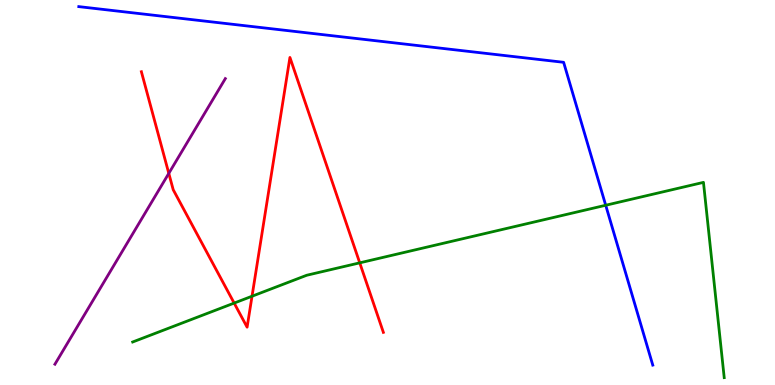[{'lines': ['blue', 'red'], 'intersections': []}, {'lines': ['green', 'red'], 'intersections': [{'x': 3.02, 'y': 2.13}, {'x': 3.25, 'y': 2.31}, {'x': 4.64, 'y': 3.17}]}, {'lines': ['purple', 'red'], 'intersections': [{'x': 2.18, 'y': 5.5}]}, {'lines': ['blue', 'green'], 'intersections': [{'x': 7.82, 'y': 4.67}]}, {'lines': ['blue', 'purple'], 'intersections': []}, {'lines': ['green', 'purple'], 'intersections': []}]